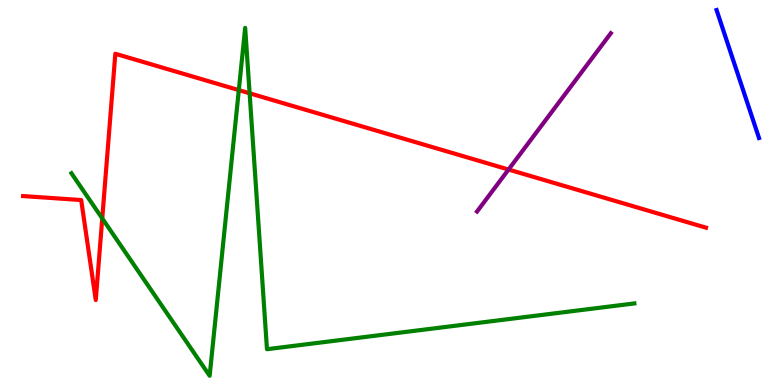[{'lines': ['blue', 'red'], 'intersections': []}, {'lines': ['green', 'red'], 'intersections': [{'x': 1.32, 'y': 4.33}, {'x': 3.08, 'y': 7.66}, {'x': 3.22, 'y': 7.58}]}, {'lines': ['purple', 'red'], 'intersections': [{'x': 6.56, 'y': 5.6}]}, {'lines': ['blue', 'green'], 'intersections': []}, {'lines': ['blue', 'purple'], 'intersections': []}, {'lines': ['green', 'purple'], 'intersections': []}]